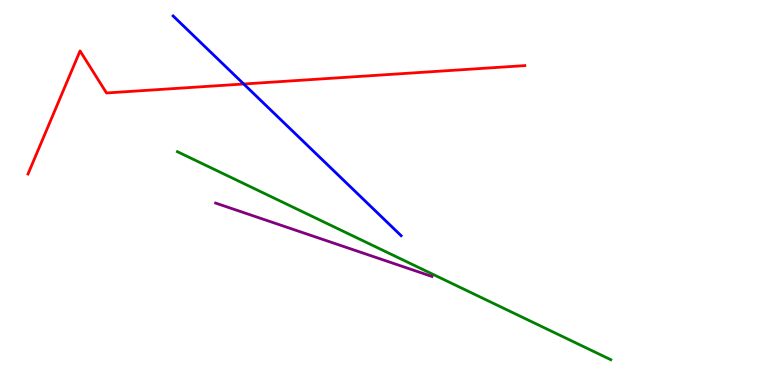[{'lines': ['blue', 'red'], 'intersections': [{'x': 3.14, 'y': 7.82}]}, {'lines': ['green', 'red'], 'intersections': []}, {'lines': ['purple', 'red'], 'intersections': []}, {'lines': ['blue', 'green'], 'intersections': []}, {'lines': ['blue', 'purple'], 'intersections': []}, {'lines': ['green', 'purple'], 'intersections': []}]